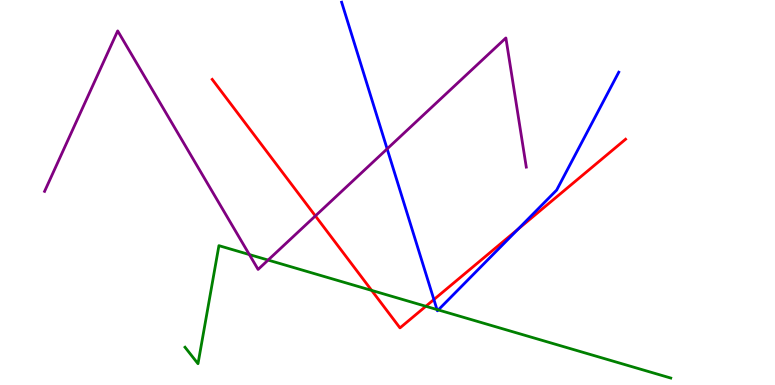[{'lines': ['blue', 'red'], 'intersections': [{'x': 5.6, 'y': 2.22}, {'x': 6.68, 'y': 4.05}]}, {'lines': ['green', 'red'], 'intersections': [{'x': 4.8, 'y': 2.46}, {'x': 5.49, 'y': 2.04}]}, {'lines': ['purple', 'red'], 'intersections': [{'x': 4.07, 'y': 4.39}]}, {'lines': ['blue', 'green'], 'intersections': [{'x': 5.64, 'y': 1.96}, {'x': 5.66, 'y': 1.95}]}, {'lines': ['blue', 'purple'], 'intersections': [{'x': 5.0, 'y': 6.13}]}, {'lines': ['green', 'purple'], 'intersections': [{'x': 3.22, 'y': 3.39}, {'x': 3.46, 'y': 3.25}]}]